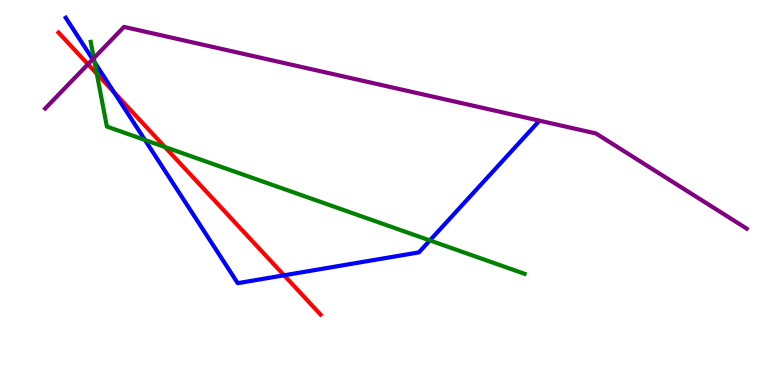[{'lines': ['blue', 'red'], 'intersections': [{'x': 1.47, 'y': 7.6}, {'x': 3.67, 'y': 2.85}]}, {'lines': ['green', 'red'], 'intersections': [{'x': 1.25, 'y': 8.08}, {'x': 2.13, 'y': 6.18}]}, {'lines': ['purple', 'red'], 'intersections': [{'x': 1.13, 'y': 8.33}]}, {'lines': ['blue', 'green'], 'intersections': [{'x': 1.22, 'y': 8.38}, {'x': 1.87, 'y': 6.36}, {'x': 5.55, 'y': 3.76}]}, {'lines': ['blue', 'purple'], 'intersections': [{'x': 1.2, 'y': 8.46}]}, {'lines': ['green', 'purple'], 'intersections': [{'x': 1.21, 'y': 8.49}]}]